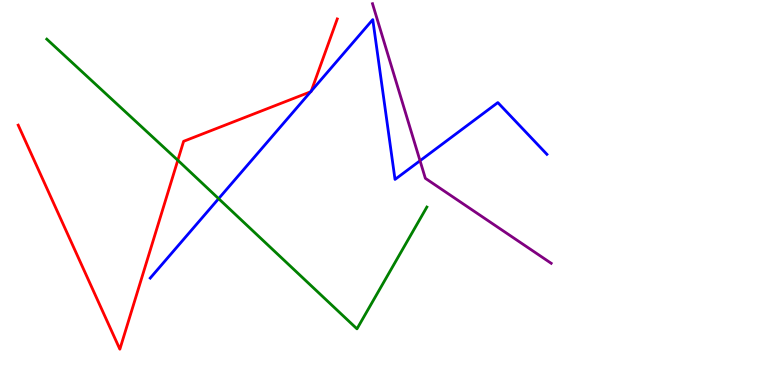[{'lines': ['blue', 'red'], 'intersections': [{'x': 4.01, 'y': 7.62}, {'x': 4.02, 'y': 7.63}]}, {'lines': ['green', 'red'], 'intersections': [{'x': 2.29, 'y': 5.84}]}, {'lines': ['purple', 'red'], 'intersections': []}, {'lines': ['blue', 'green'], 'intersections': [{'x': 2.82, 'y': 4.84}]}, {'lines': ['blue', 'purple'], 'intersections': [{'x': 5.42, 'y': 5.83}]}, {'lines': ['green', 'purple'], 'intersections': []}]